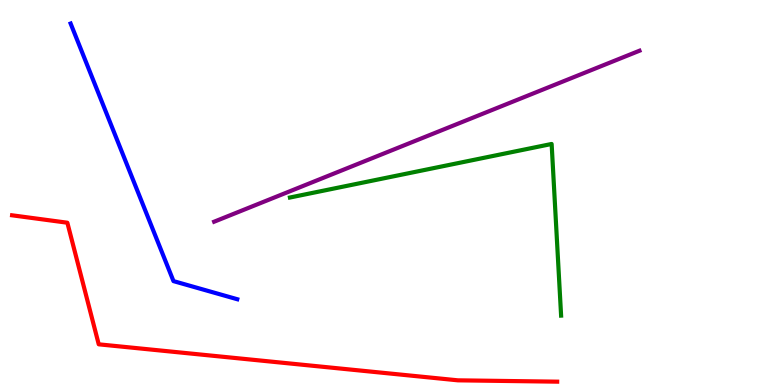[{'lines': ['blue', 'red'], 'intersections': []}, {'lines': ['green', 'red'], 'intersections': []}, {'lines': ['purple', 'red'], 'intersections': []}, {'lines': ['blue', 'green'], 'intersections': []}, {'lines': ['blue', 'purple'], 'intersections': []}, {'lines': ['green', 'purple'], 'intersections': []}]